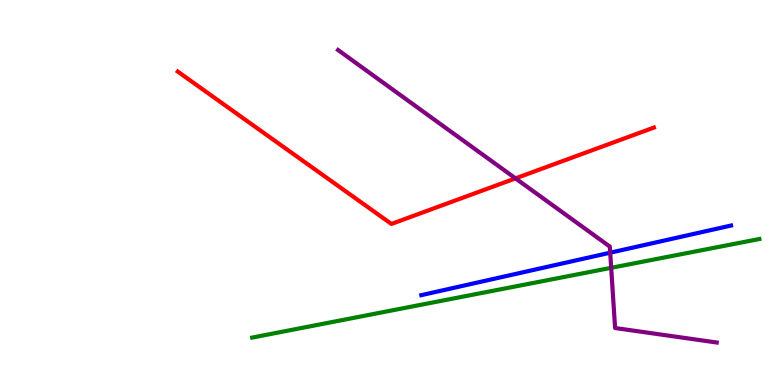[{'lines': ['blue', 'red'], 'intersections': []}, {'lines': ['green', 'red'], 'intersections': []}, {'lines': ['purple', 'red'], 'intersections': [{'x': 6.65, 'y': 5.37}]}, {'lines': ['blue', 'green'], 'intersections': []}, {'lines': ['blue', 'purple'], 'intersections': [{'x': 7.87, 'y': 3.44}]}, {'lines': ['green', 'purple'], 'intersections': [{'x': 7.89, 'y': 3.04}]}]